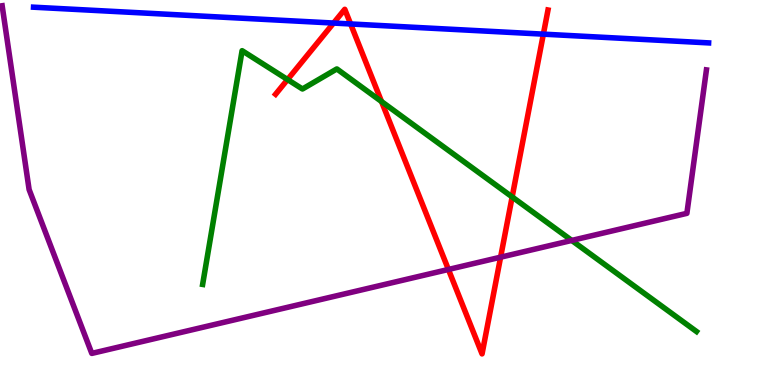[{'lines': ['blue', 'red'], 'intersections': [{'x': 4.3, 'y': 9.4}, {'x': 4.52, 'y': 9.38}, {'x': 7.01, 'y': 9.11}]}, {'lines': ['green', 'red'], 'intersections': [{'x': 3.71, 'y': 7.93}, {'x': 4.92, 'y': 7.36}, {'x': 6.61, 'y': 4.89}]}, {'lines': ['purple', 'red'], 'intersections': [{'x': 5.79, 'y': 3.0}, {'x': 6.46, 'y': 3.32}]}, {'lines': ['blue', 'green'], 'intersections': []}, {'lines': ['blue', 'purple'], 'intersections': []}, {'lines': ['green', 'purple'], 'intersections': [{'x': 7.38, 'y': 3.75}]}]